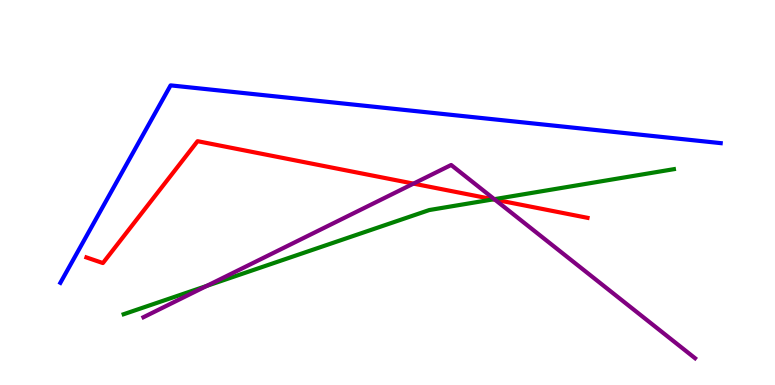[{'lines': ['blue', 'red'], 'intersections': []}, {'lines': ['green', 'red'], 'intersections': [{'x': 6.37, 'y': 4.82}]}, {'lines': ['purple', 'red'], 'intersections': [{'x': 5.34, 'y': 5.23}, {'x': 6.39, 'y': 4.82}]}, {'lines': ['blue', 'green'], 'intersections': []}, {'lines': ['blue', 'purple'], 'intersections': []}, {'lines': ['green', 'purple'], 'intersections': [{'x': 2.67, 'y': 2.57}, {'x': 6.38, 'y': 4.83}]}]